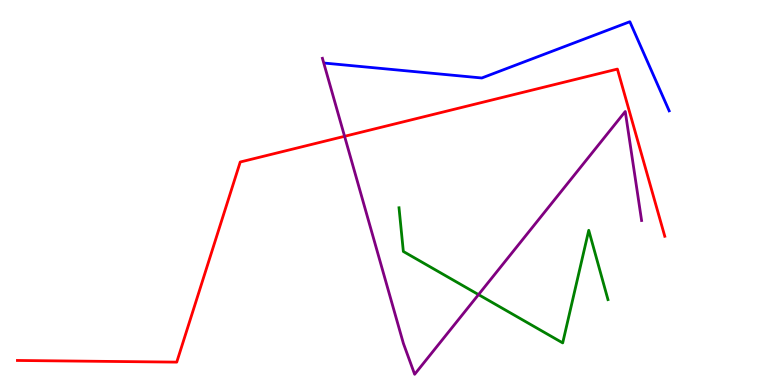[{'lines': ['blue', 'red'], 'intersections': []}, {'lines': ['green', 'red'], 'intersections': []}, {'lines': ['purple', 'red'], 'intersections': [{'x': 4.45, 'y': 6.46}]}, {'lines': ['blue', 'green'], 'intersections': []}, {'lines': ['blue', 'purple'], 'intersections': []}, {'lines': ['green', 'purple'], 'intersections': [{'x': 6.17, 'y': 2.35}]}]